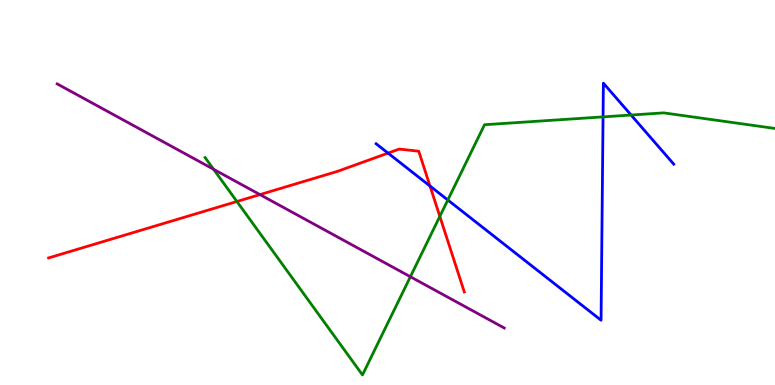[{'lines': ['blue', 'red'], 'intersections': [{'x': 5.01, 'y': 6.02}, {'x': 5.55, 'y': 5.17}]}, {'lines': ['green', 'red'], 'intersections': [{'x': 3.06, 'y': 4.77}, {'x': 5.68, 'y': 4.38}]}, {'lines': ['purple', 'red'], 'intersections': [{'x': 3.35, 'y': 4.95}]}, {'lines': ['blue', 'green'], 'intersections': [{'x': 5.78, 'y': 4.81}, {'x': 7.78, 'y': 6.96}, {'x': 8.14, 'y': 7.01}]}, {'lines': ['blue', 'purple'], 'intersections': []}, {'lines': ['green', 'purple'], 'intersections': [{'x': 2.76, 'y': 5.6}, {'x': 5.3, 'y': 2.81}]}]